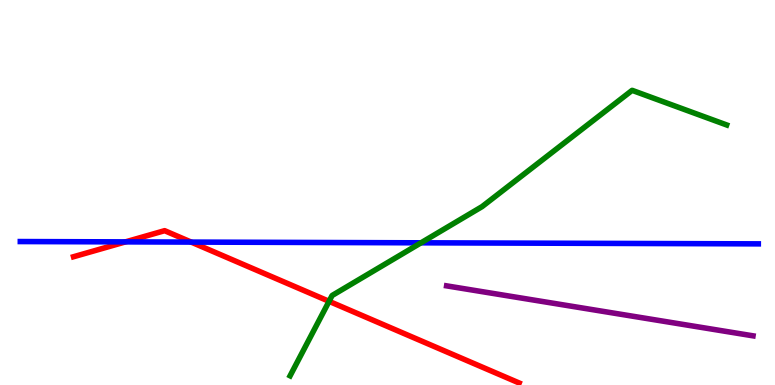[{'lines': ['blue', 'red'], 'intersections': [{'x': 1.62, 'y': 3.72}, {'x': 2.47, 'y': 3.71}]}, {'lines': ['green', 'red'], 'intersections': [{'x': 4.25, 'y': 2.17}]}, {'lines': ['purple', 'red'], 'intersections': []}, {'lines': ['blue', 'green'], 'intersections': [{'x': 5.43, 'y': 3.69}]}, {'lines': ['blue', 'purple'], 'intersections': []}, {'lines': ['green', 'purple'], 'intersections': []}]